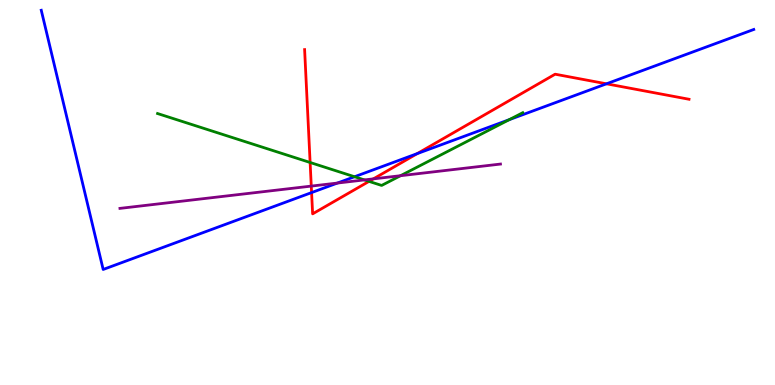[{'lines': ['blue', 'red'], 'intersections': [{'x': 4.02, 'y': 5.0}, {'x': 5.38, 'y': 6.01}, {'x': 7.83, 'y': 7.82}]}, {'lines': ['green', 'red'], 'intersections': [{'x': 4.0, 'y': 5.78}, {'x': 4.76, 'y': 5.29}]}, {'lines': ['purple', 'red'], 'intersections': [{'x': 4.02, 'y': 5.17}, {'x': 4.82, 'y': 5.35}]}, {'lines': ['blue', 'green'], 'intersections': [{'x': 4.57, 'y': 5.41}, {'x': 6.57, 'y': 6.89}]}, {'lines': ['blue', 'purple'], 'intersections': [{'x': 4.35, 'y': 5.25}]}, {'lines': ['green', 'purple'], 'intersections': [{'x': 4.7, 'y': 5.33}, {'x': 5.17, 'y': 5.44}]}]